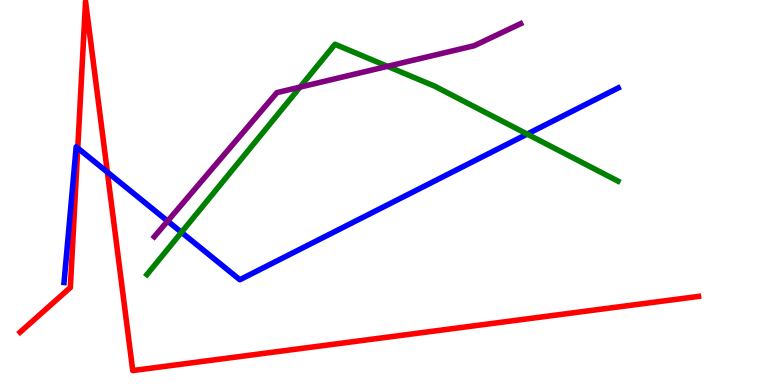[{'lines': ['blue', 'red'], 'intersections': [{'x': 1.0, 'y': 6.15}, {'x': 1.39, 'y': 5.53}]}, {'lines': ['green', 'red'], 'intersections': []}, {'lines': ['purple', 'red'], 'intersections': []}, {'lines': ['blue', 'green'], 'intersections': [{'x': 2.34, 'y': 3.97}, {'x': 6.8, 'y': 6.52}]}, {'lines': ['blue', 'purple'], 'intersections': [{'x': 2.16, 'y': 4.26}]}, {'lines': ['green', 'purple'], 'intersections': [{'x': 3.87, 'y': 7.74}, {'x': 5.0, 'y': 8.28}]}]